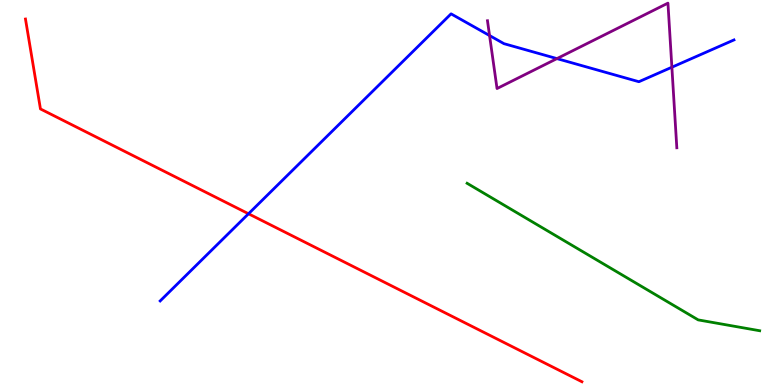[{'lines': ['blue', 'red'], 'intersections': [{'x': 3.21, 'y': 4.45}]}, {'lines': ['green', 'red'], 'intersections': []}, {'lines': ['purple', 'red'], 'intersections': []}, {'lines': ['blue', 'green'], 'intersections': []}, {'lines': ['blue', 'purple'], 'intersections': [{'x': 6.32, 'y': 9.08}, {'x': 7.19, 'y': 8.48}, {'x': 8.67, 'y': 8.25}]}, {'lines': ['green', 'purple'], 'intersections': []}]